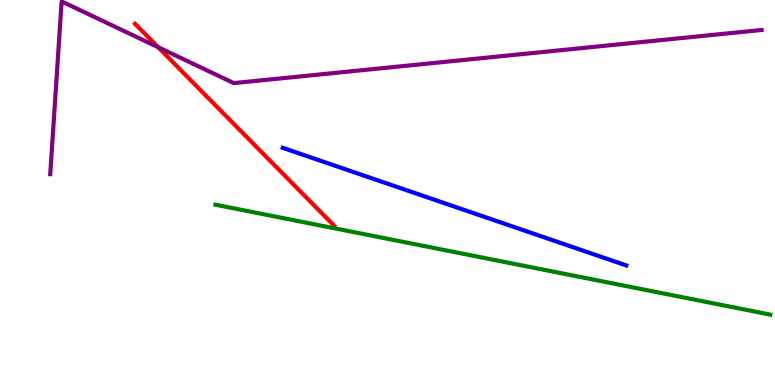[{'lines': ['blue', 'red'], 'intersections': []}, {'lines': ['green', 'red'], 'intersections': []}, {'lines': ['purple', 'red'], 'intersections': [{'x': 2.04, 'y': 8.77}]}, {'lines': ['blue', 'green'], 'intersections': []}, {'lines': ['blue', 'purple'], 'intersections': []}, {'lines': ['green', 'purple'], 'intersections': []}]